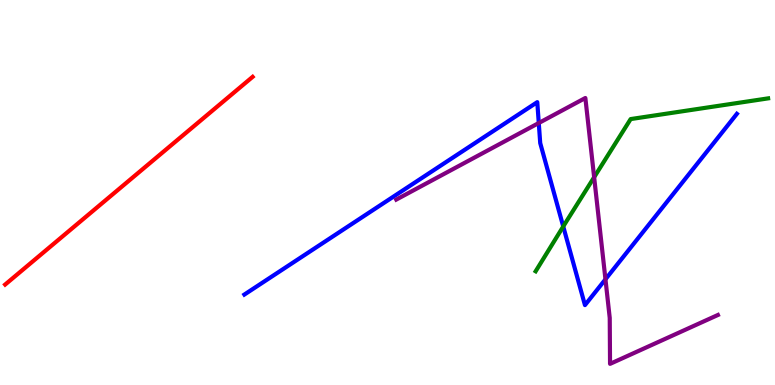[{'lines': ['blue', 'red'], 'intersections': []}, {'lines': ['green', 'red'], 'intersections': []}, {'lines': ['purple', 'red'], 'intersections': []}, {'lines': ['blue', 'green'], 'intersections': [{'x': 7.27, 'y': 4.12}]}, {'lines': ['blue', 'purple'], 'intersections': [{'x': 6.95, 'y': 6.8}, {'x': 7.81, 'y': 2.75}]}, {'lines': ['green', 'purple'], 'intersections': [{'x': 7.67, 'y': 5.4}]}]